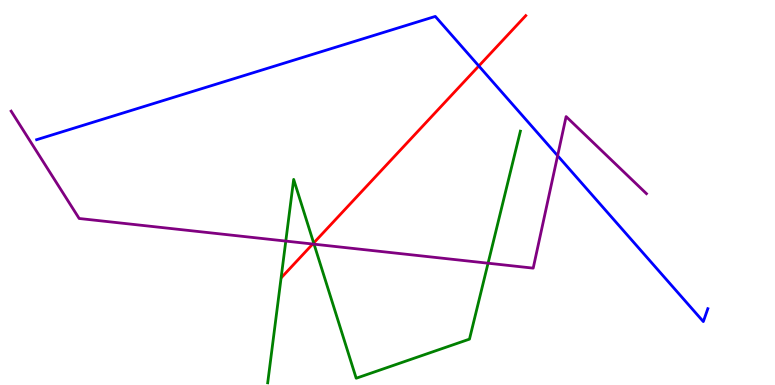[{'lines': ['blue', 'red'], 'intersections': [{'x': 6.18, 'y': 8.29}]}, {'lines': ['green', 'red'], 'intersections': [{'x': 4.05, 'y': 3.69}]}, {'lines': ['purple', 'red'], 'intersections': [{'x': 4.04, 'y': 3.66}]}, {'lines': ['blue', 'green'], 'intersections': []}, {'lines': ['blue', 'purple'], 'intersections': [{'x': 7.2, 'y': 5.96}]}, {'lines': ['green', 'purple'], 'intersections': [{'x': 3.69, 'y': 3.74}, {'x': 4.05, 'y': 3.66}, {'x': 6.3, 'y': 3.16}]}]